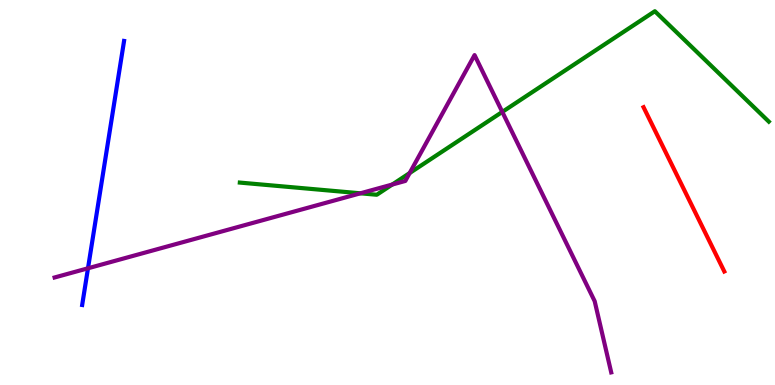[{'lines': ['blue', 'red'], 'intersections': []}, {'lines': ['green', 'red'], 'intersections': []}, {'lines': ['purple', 'red'], 'intersections': []}, {'lines': ['blue', 'green'], 'intersections': []}, {'lines': ['blue', 'purple'], 'intersections': [{'x': 1.14, 'y': 3.03}]}, {'lines': ['green', 'purple'], 'intersections': [{'x': 4.65, 'y': 4.98}, {'x': 5.06, 'y': 5.21}, {'x': 5.29, 'y': 5.51}, {'x': 6.48, 'y': 7.09}]}]